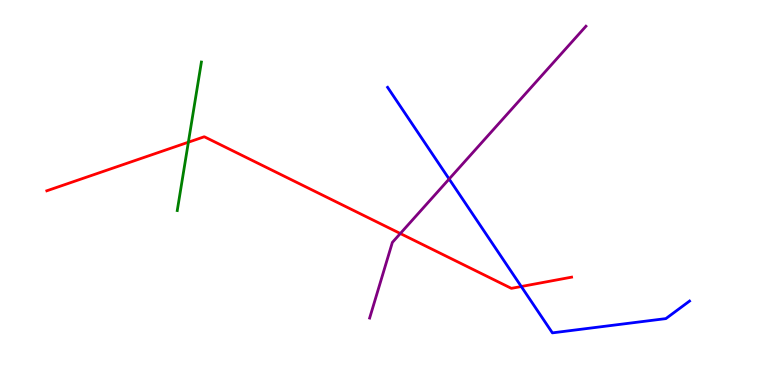[{'lines': ['blue', 'red'], 'intersections': [{'x': 6.73, 'y': 2.56}]}, {'lines': ['green', 'red'], 'intersections': [{'x': 2.43, 'y': 6.31}]}, {'lines': ['purple', 'red'], 'intersections': [{'x': 5.17, 'y': 3.93}]}, {'lines': ['blue', 'green'], 'intersections': []}, {'lines': ['blue', 'purple'], 'intersections': [{'x': 5.8, 'y': 5.35}]}, {'lines': ['green', 'purple'], 'intersections': []}]